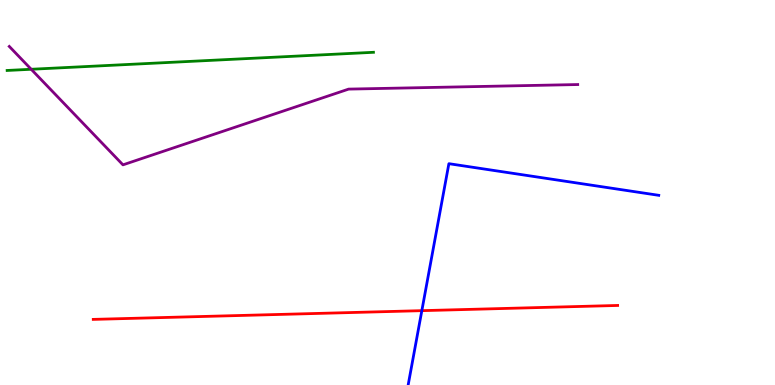[{'lines': ['blue', 'red'], 'intersections': [{'x': 5.44, 'y': 1.93}]}, {'lines': ['green', 'red'], 'intersections': []}, {'lines': ['purple', 'red'], 'intersections': []}, {'lines': ['blue', 'green'], 'intersections': []}, {'lines': ['blue', 'purple'], 'intersections': []}, {'lines': ['green', 'purple'], 'intersections': [{'x': 0.403, 'y': 8.2}]}]